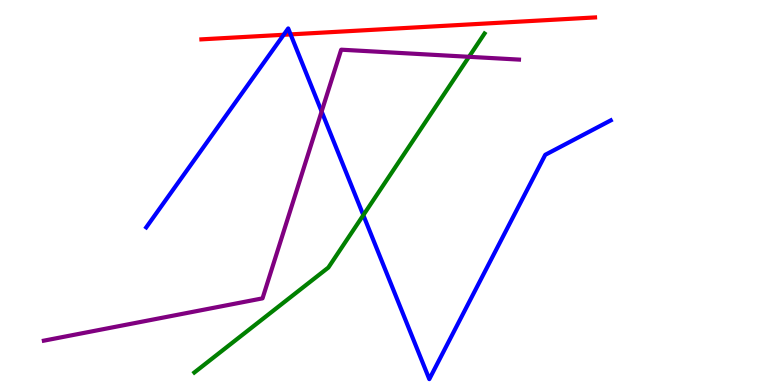[{'lines': ['blue', 'red'], 'intersections': [{'x': 3.66, 'y': 9.1}, {'x': 3.75, 'y': 9.11}]}, {'lines': ['green', 'red'], 'intersections': []}, {'lines': ['purple', 'red'], 'intersections': []}, {'lines': ['blue', 'green'], 'intersections': [{'x': 4.69, 'y': 4.41}]}, {'lines': ['blue', 'purple'], 'intersections': [{'x': 4.15, 'y': 7.1}]}, {'lines': ['green', 'purple'], 'intersections': [{'x': 6.05, 'y': 8.52}]}]